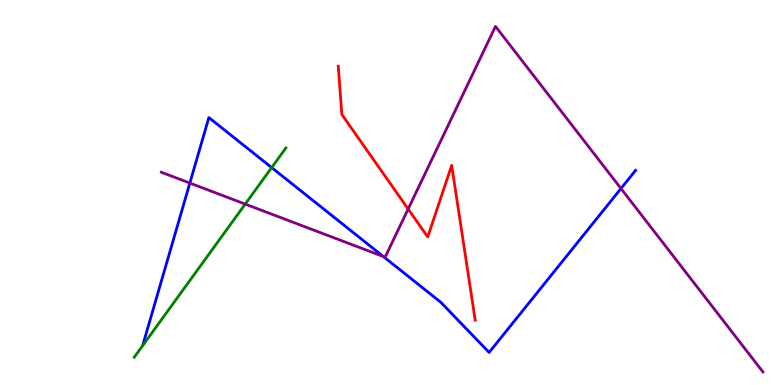[{'lines': ['blue', 'red'], 'intersections': []}, {'lines': ['green', 'red'], 'intersections': []}, {'lines': ['purple', 'red'], 'intersections': [{'x': 5.27, 'y': 4.57}]}, {'lines': ['blue', 'green'], 'intersections': [{'x': 3.51, 'y': 5.65}]}, {'lines': ['blue', 'purple'], 'intersections': [{'x': 2.45, 'y': 5.24}, {'x': 4.95, 'y': 3.34}, {'x': 8.01, 'y': 5.1}]}, {'lines': ['green', 'purple'], 'intersections': [{'x': 3.16, 'y': 4.7}]}]